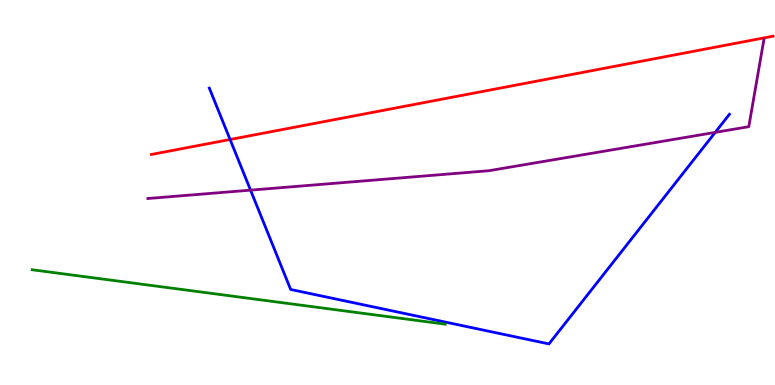[{'lines': ['blue', 'red'], 'intersections': [{'x': 2.97, 'y': 6.38}]}, {'lines': ['green', 'red'], 'intersections': []}, {'lines': ['purple', 'red'], 'intersections': []}, {'lines': ['blue', 'green'], 'intersections': []}, {'lines': ['blue', 'purple'], 'intersections': [{'x': 3.23, 'y': 5.06}, {'x': 9.23, 'y': 6.56}]}, {'lines': ['green', 'purple'], 'intersections': []}]